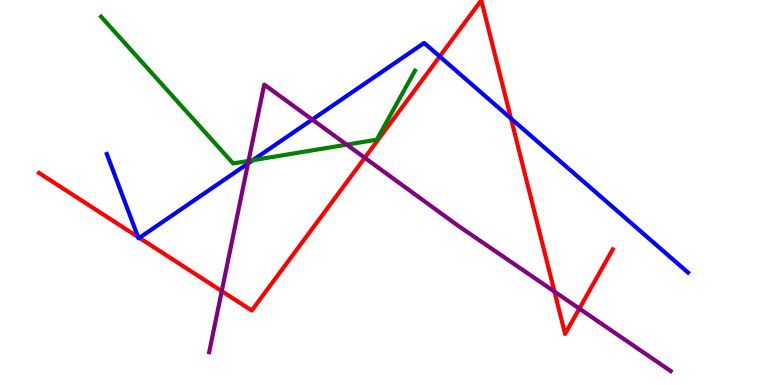[{'lines': ['blue', 'red'], 'intersections': [{'x': 1.78, 'y': 3.84}, {'x': 1.8, 'y': 3.82}, {'x': 5.67, 'y': 8.53}, {'x': 6.59, 'y': 6.92}]}, {'lines': ['green', 'red'], 'intersections': []}, {'lines': ['purple', 'red'], 'intersections': [{'x': 2.86, 'y': 2.44}, {'x': 4.71, 'y': 5.9}, {'x': 7.15, 'y': 2.43}, {'x': 7.48, 'y': 1.98}]}, {'lines': ['blue', 'green'], 'intersections': [{'x': 3.26, 'y': 5.84}]}, {'lines': ['blue', 'purple'], 'intersections': [{'x': 3.2, 'y': 5.75}, {'x': 4.03, 'y': 6.89}]}, {'lines': ['green', 'purple'], 'intersections': [{'x': 3.21, 'y': 5.82}, {'x': 4.47, 'y': 6.24}]}]